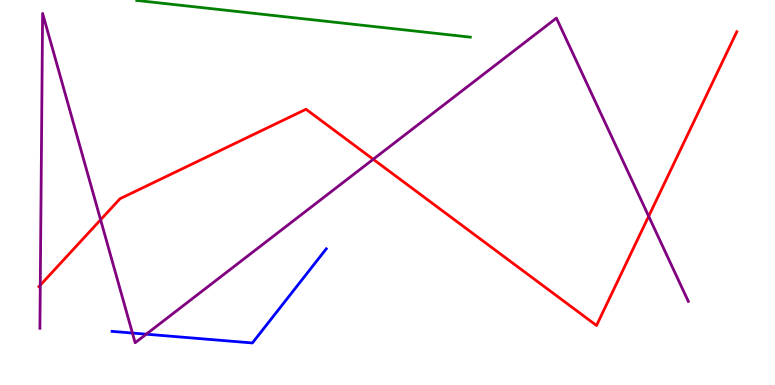[{'lines': ['blue', 'red'], 'intersections': []}, {'lines': ['green', 'red'], 'intersections': []}, {'lines': ['purple', 'red'], 'intersections': [{'x': 0.52, 'y': 2.59}, {'x': 1.3, 'y': 4.29}, {'x': 4.82, 'y': 5.86}, {'x': 8.37, 'y': 4.38}]}, {'lines': ['blue', 'green'], 'intersections': []}, {'lines': ['blue', 'purple'], 'intersections': [{'x': 1.71, 'y': 1.35}, {'x': 1.89, 'y': 1.32}]}, {'lines': ['green', 'purple'], 'intersections': []}]